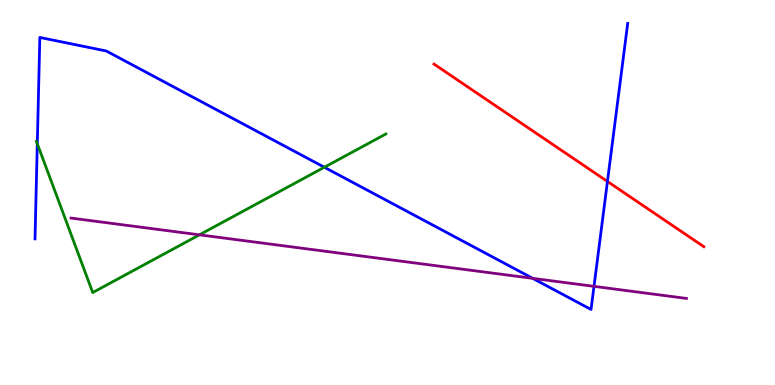[{'lines': ['blue', 'red'], 'intersections': [{'x': 7.84, 'y': 5.29}]}, {'lines': ['green', 'red'], 'intersections': []}, {'lines': ['purple', 'red'], 'intersections': []}, {'lines': ['blue', 'green'], 'intersections': [{'x': 0.481, 'y': 6.27}, {'x': 4.19, 'y': 5.66}]}, {'lines': ['blue', 'purple'], 'intersections': [{'x': 6.87, 'y': 2.77}, {'x': 7.66, 'y': 2.56}]}, {'lines': ['green', 'purple'], 'intersections': [{'x': 2.57, 'y': 3.9}]}]